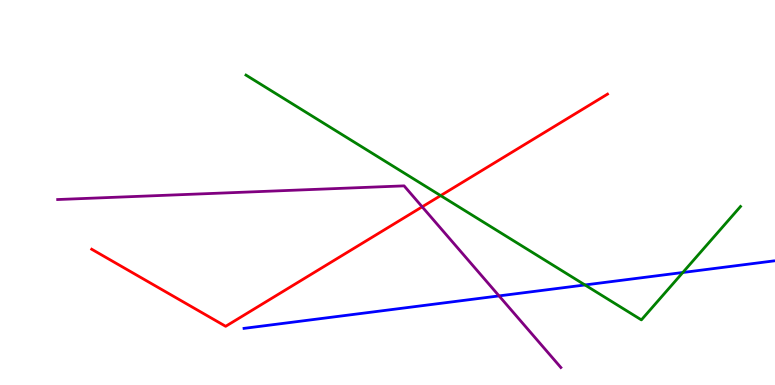[{'lines': ['blue', 'red'], 'intersections': []}, {'lines': ['green', 'red'], 'intersections': [{'x': 5.69, 'y': 4.92}]}, {'lines': ['purple', 'red'], 'intersections': [{'x': 5.45, 'y': 4.63}]}, {'lines': ['blue', 'green'], 'intersections': [{'x': 7.55, 'y': 2.6}, {'x': 8.81, 'y': 2.92}]}, {'lines': ['blue', 'purple'], 'intersections': [{'x': 6.44, 'y': 2.31}]}, {'lines': ['green', 'purple'], 'intersections': []}]